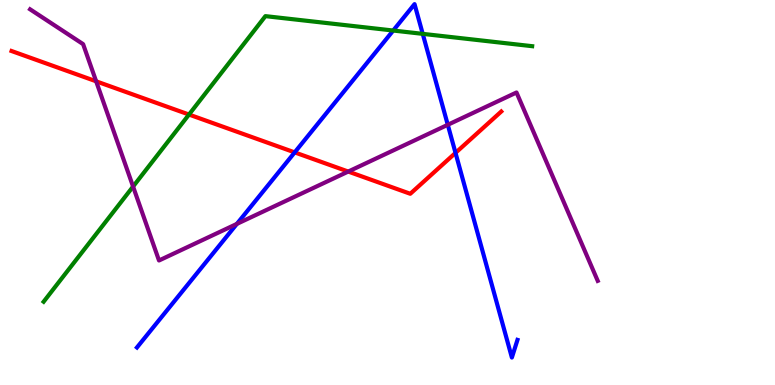[{'lines': ['blue', 'red'], 'intersections': [{'x': 3.8, 'y': 6.04}, {'x': 5.88, 'y': 6.03}]}, {'lines': ['green', 'red'], 'intersections': [{'x': 2.44, 'y': 7.02}]}, {'lines': ['purple', 'red'], 'intersections': [{'x': 1.24, 'y': 7.89}, {'x': 4.49, 'y': 5.54}]}, {'lines': ['blue', 'green'], 'intersections': [{'x': 5.07, 'y': 9.21}, {'x': 5.45, 'y': 9.12}]}, {'lines': ['blue', 'purple'], 'intersections': [{'x': 3.06, 'y': 4.18}, {'x': 5.78, 'y': 6.76}]}, {'lines': ['green', 'purple'], 'intersections': [{'x': 1.72, 'y': 5.15}]}]